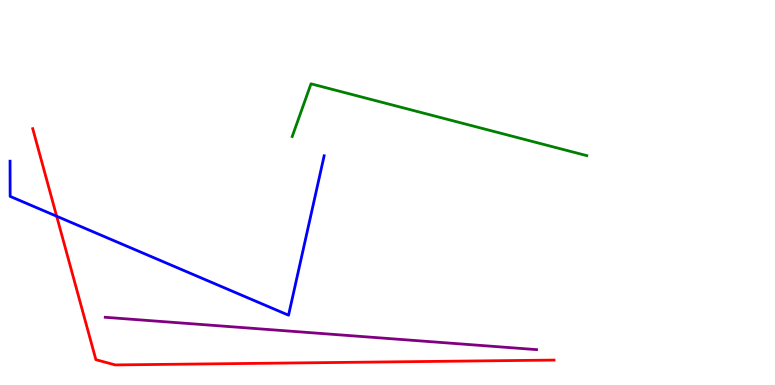[{'lines': ['blue', 'red'], 'intersections': [{'x': 0.731, 'y': 4.38}]}, {'lines': ['green', 'red'], 'intersections': []}, {'lines': ['purple', 'red'], 'intersections': []}, {'lines': ['blue', 'green'], 'intersections': []}, {'lines': ['blue', 'purple'], 'intersections': []}, {'lines': ['green', 'purple'], 'intersections': []}]